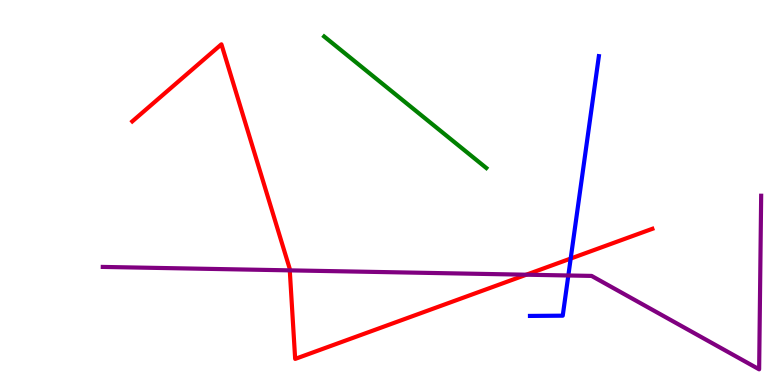[{'lines': ['blue', 'red'], 'intersections': [{'x': 7.36, 'y': 3.28}]}, {'lines': ['green', 'red'], 'intersections': []}, {'lines': ['purple', 'red'], 'intersections': [{'x': 3.74, 'y': 2.98}, {'x': 6.79, 'y': 2.86}]}, {'lines': ['blue', 'green'], 'intersections': []}, {'lines': ['blue', 'purple'], 'intersections': [{'x': 7.33, 'y': 2.84}]}, {'lines': ['green', 'purple'], 'intersections': []}]